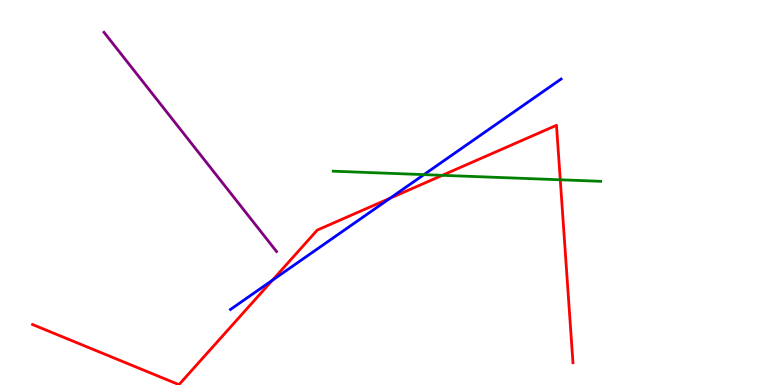[{'lines': ['blue', 'red'], 'intersections': [{'x': 3.52, 'y': 2.72}, {'x': 5.03, 'y': 4.85}]}, {'lines': ['green', 'red'], 'intersections': [{'x': 5.71, 'y': 5.45}, {'x': 7.23, 'y': 5.33}]}, {'lines': ['purple', 'red'], 'intersections': []}, {'lines': ['blue', 'green'], 'intersections': [{'x': 5.47, 'y': 5.46}]}, {'lines': ['blue', 'purple'], 'intersections': []}, {'lines': ['green', 'purple'], 'intersections': []}]